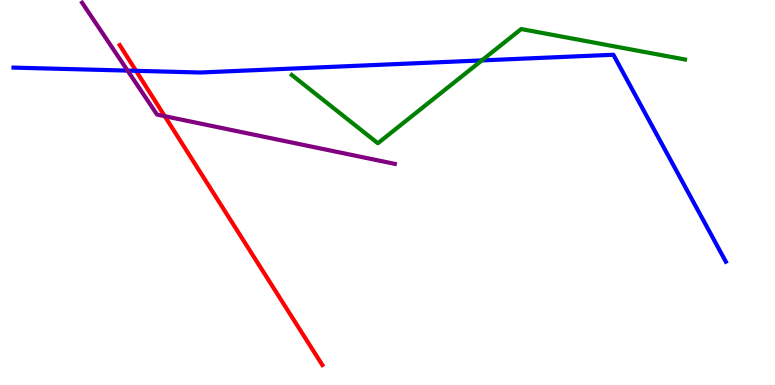[{'lines': ['blue', 'red'], 'intersections': [{'x': 1.76, 'y': 8.16}]}, {'lines': ['green', 'red'], 'intersections': []}, {'lines': ['purple', 'red'], 'intersections': [{'x': 2.13, 'y': 6.98}]}, {'lines': ['blue', 'green'], 'intersections': [{'x': 6.22, 'y': 8.43}]}, {'lines': ['blue', 'purple'], 'intersections': [{'x': 1.65, 'y': 8.17}]}, {'lines': ['green', 'purple'], 'intersections': []}]